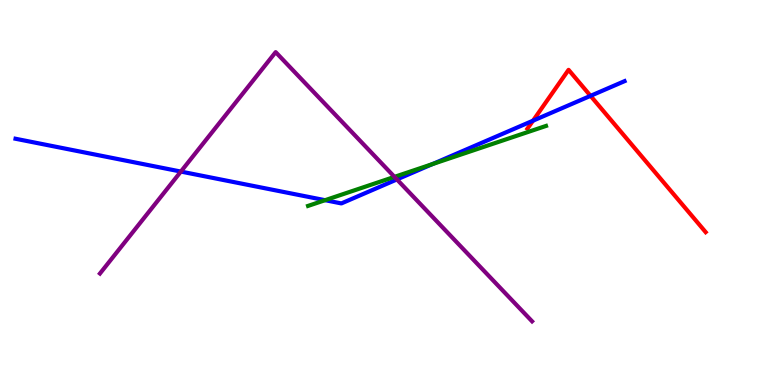[{'lines': ['blue', 'red'], 'intersections': [{'x': 6.88, 'y': 6.87}, {'x': 7.62, 'y': 7.51}]}, {'lines': ['green', 'red'], 'intersections': []}, {'lines': ['purple', 'red'], 'intersections': []}, {'lines': ['blue', 'green'], 'intersections': [{'x': 4.19, 'y': 4.8}, {'x': 5.58, 'y': 5.74}]}, {'lines': ['blue', 'purple'], 'intersections': [{'x': 2.33, 'y': 5.54}, {'x': 5.12, 'y': 5.34}]}, {'lines': ['green', 'purple'], 'intersections': [{'x': 5.09, 'y': 5.41}]}]